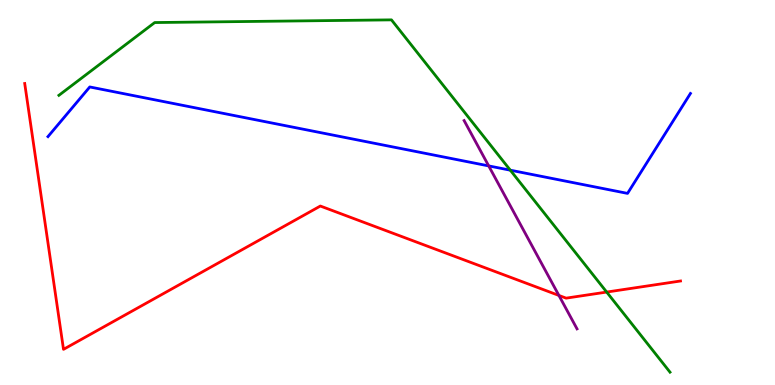[{'lines': ['blue', 'red'], 'intersections': []}, {'lines': ['green', 'red'], 'intersections': [{'x': 7.83, 'y': 2.41}]}, {'lines': ['purple', 'red'], 'intersections': [{'x': 7.21, 'y': 2.33}]}, {'lines': ['blue', 'green'], 'intersections': [{'x': 6.58, 'y': 5.58}]}, {'lines': ['blue', 'purple'], 'intersections': [{'x': 6.31, 'y': 5.69}]}, {'lines': ['green', 'purple'], 'intersections': []}]